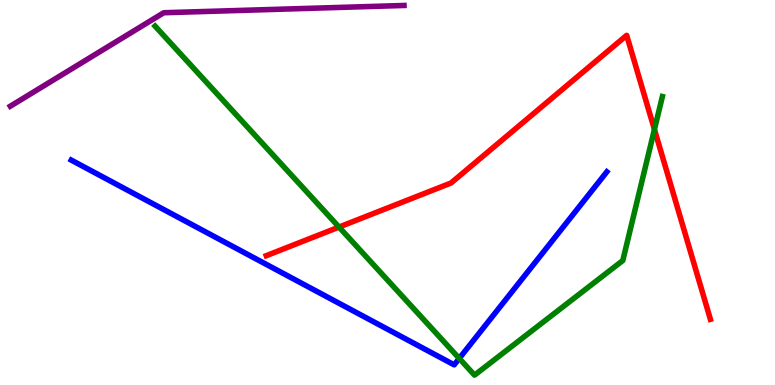[{'lines': ['blue', 'red'], 'intersections': []}, {'lines': ['green', 'red'], 'intersections': [{'x': 4.37, 'y': 4.1}, {'x': 8.44, 'y': 6.64}]}, {'lines': ['purple', 'red'], 'intersections': []}, {'lines': ['blue', 'green'], 'intersections': [{'x': 5.93, 'y': 0.69}]}, {'lines': ['blue', 'purple'], 'intersections': []}, {'lines': ['green', 'purple'], 'intersections': []}]